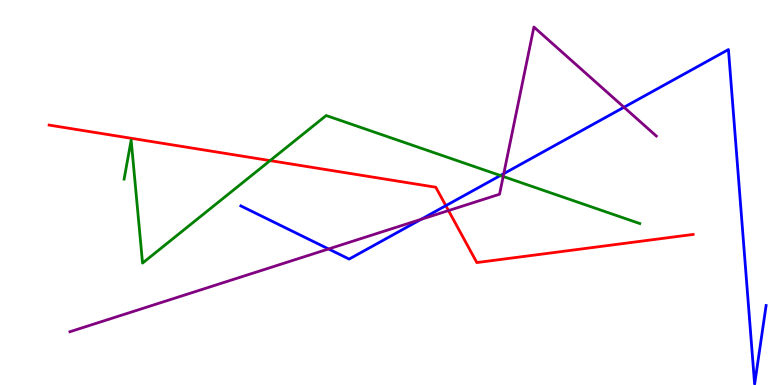[{'lines': ['blue', 'red'], 'intersections': [{'x': 5.75, 'y': 4.66}]}, {'lines': ['green', 'red'], 'intersections': [{'x': 3.49, 'y': 5.83}]}, {'lines': ['purple', 'red'], 'intersections': [{'x': 5.79, 'y': 4.53}]}, {'lines': ['blue', 'green'], 'intersections': [{'x': 6.46, 'y': 5.44}]}, {'lines': ['blue', 'purple'], 'intersections': [{'x': 4.24, 'y': 3.53}, {'x': 5.43, 'y': 4.3}, {'x': 6.5, 'y': 5.49}, {'x': 8.05, 'y': 7.21}]}, {'lines': ['green', 'purple'], 'intersections': [{'x': 6.49, 'y': 5.42}]}]